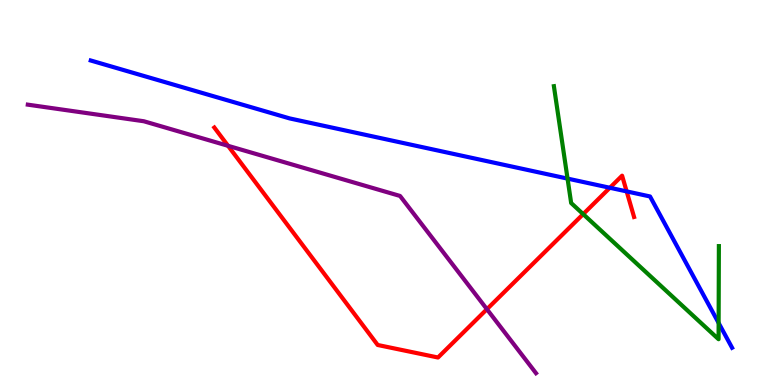[{'lines': ['blue', 'red'], 'intersections': [{'x': 7.87, 'y': 5.12}, {'x': 8.09, 'y': 5.03}]}, {'lines': ['green', 'red'], 'intersections': [{'x': 7.52, 'y': 4.44}]}, {'lines': ['purple', 'red'], 'intersections': [{'x': 2.94, 'y': 6.21}, {'x': 6.28, 'y': 1.97}]}, {'lines': ['blue', 'green'], 'intersections': [{'x': 7.32, 'y': 5.36}, {'x': 9.27, 'y': 1.61}]}, {'lines': ['blue', 'purple'], 'intersections': []}, {'lines': ['green', 'purple'], 'intersections': []}]